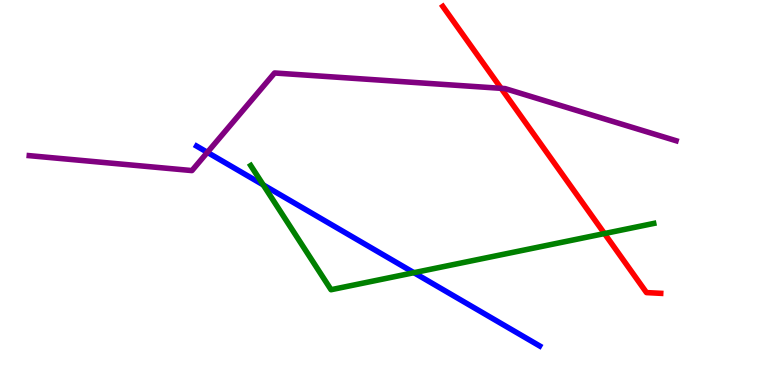[{'lines': ['blue', 'red'], 'intersections': []}, {'lines': ['green', 'red'], 'intersections': [{'x': 7.8, 'y': 3.93}]}, {'lines': ['purple', 'red'], 'intersections': [{'x': 6.47, 'y': 7.71}]}, {'lines': ['blue', 'green'], 'intersections': [{'x': 3.4, 'y': 5.2}, {'x': 5.34, 'y': 2.92}]}, {'lines': ['blue', 'purple'], 'intersections': [{'x': 2.68, 'y': 6.04}]}, {'lines': ['green', 'purple'], 'intersections': []}]